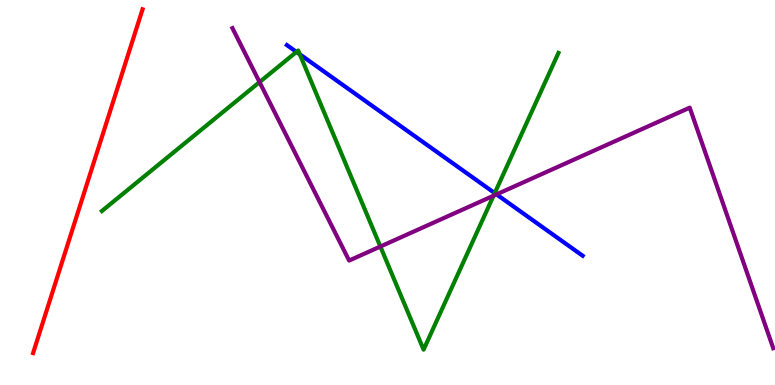[{'lines': ['blue', 'red'], 'intersections': []}, {'lines': ['green', 'red'], 'intersections': []}, {'lines': ['purple', 'red'], 'intersections': []}, {'lines': ['blue', 'green'], 'intersections': [{'x': 3.83, 'y': 8.65}, {'x': 3.87, 'y': 8.59}, {'x': 6.38, 'y': 4.98}]}, {'lines': ['blue', 'purple'], 'intersections': [{'x': 6.41, 'y': 4.95}]}, {'lines': ['green', 'purple'], 'intersections': [{'x': 3.35, 'y': 7.87}, {'x': 4.91, 'y': 3.6}, {'x': 6.37, 'y': 4.92}]}]